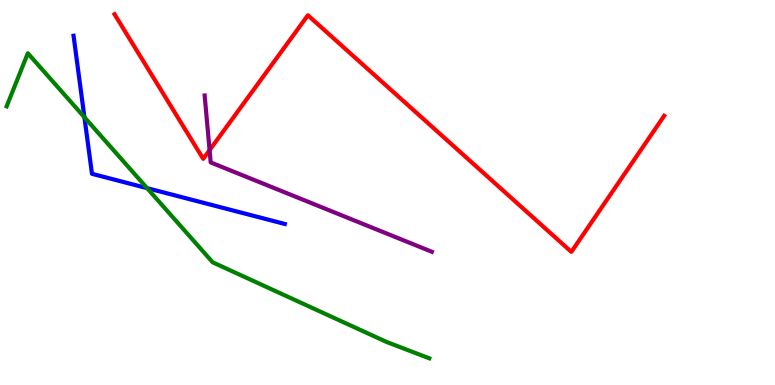[{'lines': ['blue', 'red'], 'intersections': []}, {'lines': ['green', 'red'], 'intersections': []}, {'lines': ['purple', 'red'], 'intersections': [{'x': 2.7, 'y': 6.1}]}, {'lines': ['blue', 'green'], 'intersections': [{'x': 1.09, 'y': 6.95}, {'x': 1.9, 'y': 5.11}]}, {'lines': ['blue', 'purple'], 'intersections': []}, {'lines': ['green', 'purple'], 'intersections': []}]